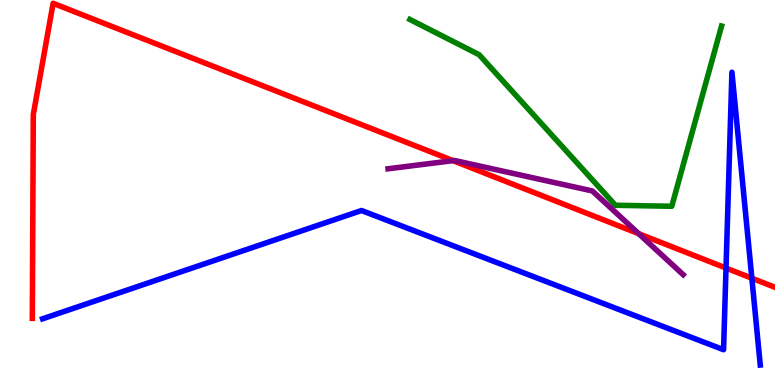[{'lines': ['blue', 'red'], 'intersections': [{'x': 9.37, 'y': 3.04}, {'x': 9.7, 'y': 2.77}]}, {'lines': ['green', 'red'], 'intersections': []}, {'lines': ['purple', 'red'], 'intersections': [{'x': 5.85, 'y': 5.83}, {'x': 8.24, 'y': 3.93}]}, {'lines': ['blue', 'green'], 'intersections': []}, {'lines': ['blue', 'purple'], 'intersections': []}, {'lines': ['green', 'purple'], 'intersections': []}]